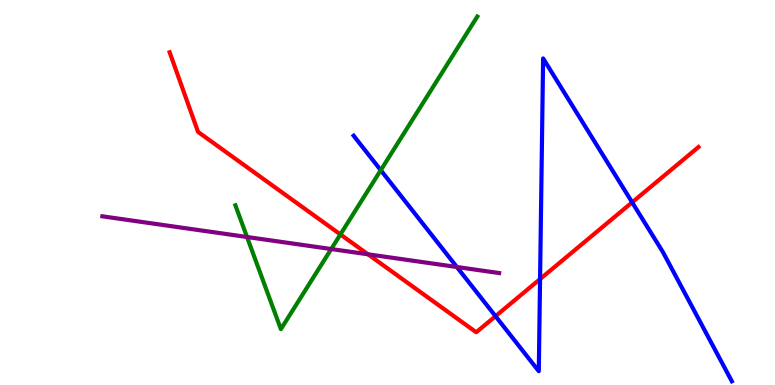[{'lines': ['blue', 'red'], 'intersections': [{'x': 6.39, 'y': 1.79}, {'x': 6.97, 'y': 2.75}, {'x': 8.16, 'y': 4.74}]}, {'lines': ['green', 'red'], 'intersections': [{'x': 4.39, 'y': 3.91}]}, {'lines': ['purple', 'red'], 'intersections': [{'x': 4.75, 'y': 3.39}]}, {'lines': ['blue', 'green'], 'intersections': [{'x': 4.91, 'y': 5.58}]}, {'lines': ['blue', 'purple'], 'intersections': [{'x': 5.9, 'y': 3.06}]}, {'lines': ['green', 'purple'], 'intersections': [{'x': 3.19, 'y': 3.84}, {'x': 4.27, 'y': 3.53}]}]